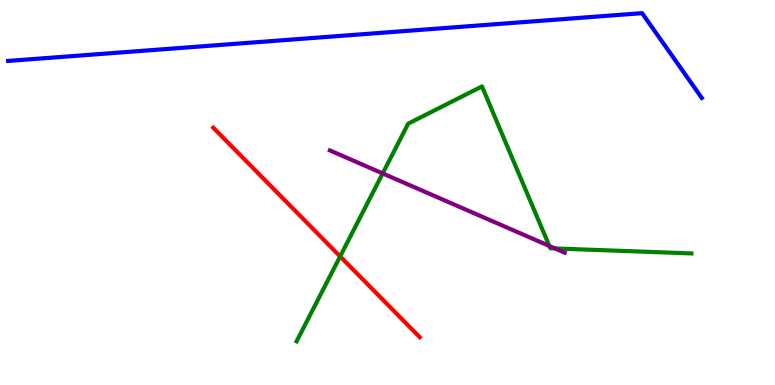[{'lines': ['blue', 'red'], 'intersections': []}, {'lines': ['green', 'red'], 'intersections': [{'x': 4.39, 'y': 3.34}]}, {'lines': ['purple', 'red'], 'intersections': []}, {'lines': ['blue', 'green'], 'intersections': []}, {'lines': ['blue', 'purple'], 'intersections': []}, {'lines': ['green', 'purple'], 'intersections': [{'x': 4.94, 'y': 5.5}, {'x': 7.09, 'y': 3.61}, {'x': 7.16, 'y': 3.55}]}]